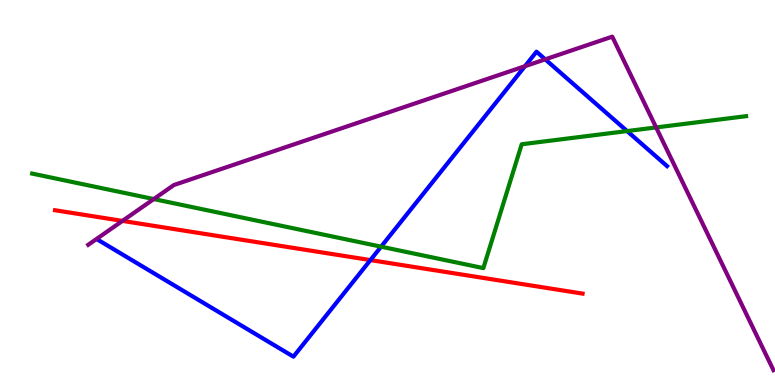[{'lines': ['blue', 'red'], 'intersections': [{'x': 4.78, 'y': 3.24}]}, {'lines': ['green', 'red'], 'intersections': []}, {'lines': ['purple', 'red'], 'intersections': [{'x': 1.58, 'y': 4.26}]}, {'lines': ['blue', 'green'], 'intersections': [{'x': 4.92, 'y': 3.59}, {'x': 8.09, 'y': 6.6}]}, {'lines': ['blue', 'purple'], 'intersections': [{'x': 6.77, 'y': 8.28}, {'x': 7.04, 'y': 8.46}]}, {'lines': ['green', 'purple'], 'intersections': [{'x': 1.98, 'y': 4.83}, {'x': 8.47, 'y': 6.69}]}]